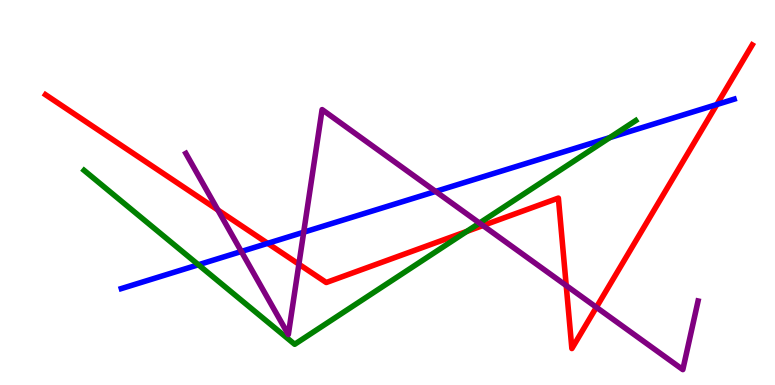[{'lines': ['blue', 'red'], 'intersections': [{'x': 3.45, 'y': 3.68}, {'x': 9.25, 'y': 7.29}]}, {'lines': ['green', 'red'], 'intersections': [{'x': 6.02, 'y': 3.99}]}, {'lines': ['purple', 'red'], 'intersections': [{'x': 2.81, 'y': 4.55}, {'x': 3.86, 'y': 3.14}, {'x': 6.23, 'y': 4.14}, {'x': 7.31, 'y': 2.58}, {'x': 7.7, 'y': 2.02}]}, {'lines': ['blue', 'green'], 'intersections': [{'x': 2.56, 'y': 3.12}, {'x': 7.87, 'y': 6.43}]}, {'lines': ['blue', 'purple'], 'intersections': [{'x': 3.11, 'y': 3.47}, {'x': 3.92, 'y': 3.97}, {'x': 5.62, 'y': 5.03}]}, {'lines': ['green', 'purple'], 'intersections': [{'x': 6.19, 'y': 4.21}]}]